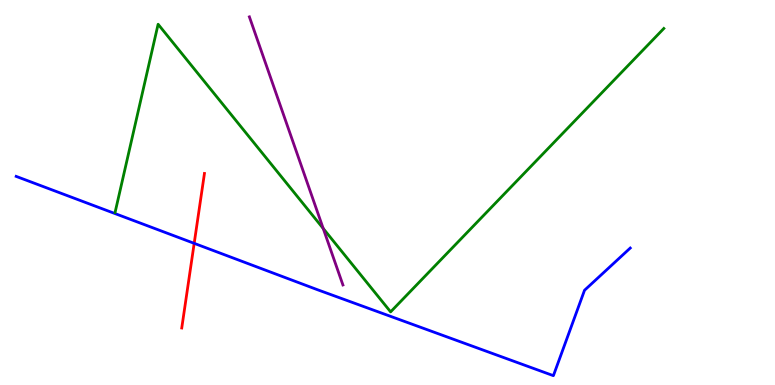[{'lines': ['blue', 'red'], 'intersections': [{'x': 2.51, 'y': 3.68}]}, {'lines': ['green', 'red'], 'intersections': []}, {'lines': ['purple', 'red'], 'intersections': []}, {'lines': ['blue', 'green'], 'intersections': []}, {'lines': ['blue', 'purple'], 'intersections': []}, {'lines': ['green', 'purple'], 'intersections': [{'x': 4.17, 'y': 4.07}]}]